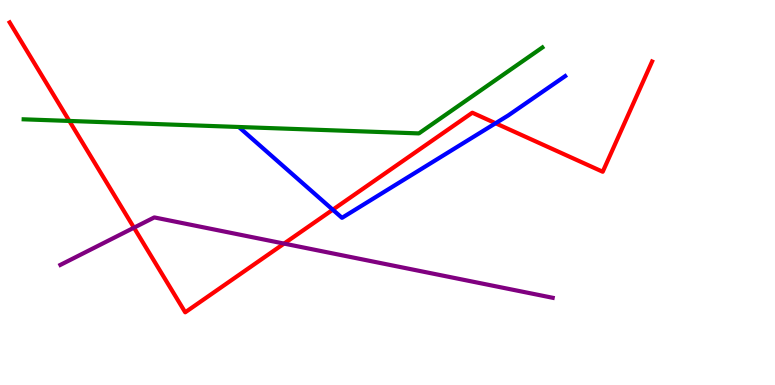[{'lines': ['blue', 'red'], 'intersections': [{'x': 4.29, 'y': 4.55}, {'x': 6.39, 'y': 6.8}]}, {'lines': ['green', 'red'], 'intersections': [{'x': 0.895, 'y': 6.86}]}, {'lines': ['purple', 'red'], 'intersections': [{'x': 1.73, 'y': 4.09}, {'x': 3.67, 'y': 3.67}]}, {'lines': ['blue', 'green'], 'intersections': []}, {'lines': ['blue', 'purple'], 'intersections': []}, {'lines': ['green', 'purple'], 'intersections': []}]